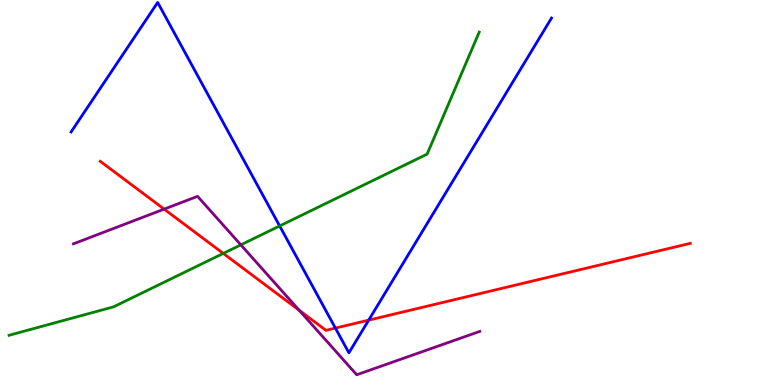[{'lines': ['blue', 'red'], 'intersections': [{'x': 4.33, 'y': 1.48}, {'x': 4.76, 'y': 1.68}]}, {'lines': ['green', 'red'], 'intersections': [{'x': 2.88, 'y': 3.42}]}, {'lines': ['purple', 'red'], 'intersections': [{'x': 2.12, 'y': 4.57}, {'x': 3.86, 'y': 1.94}]}, {'lines': ['blue', 'green'], 'intersections': [{'x': 3.61, 'y': 4.13}]}, {'lines': ['blue', 'purple'], 'intersections': []}, {'lines': ['green', 'purple'], 'intersections': [{'x': 3.11, 'y': 3.64}]}]